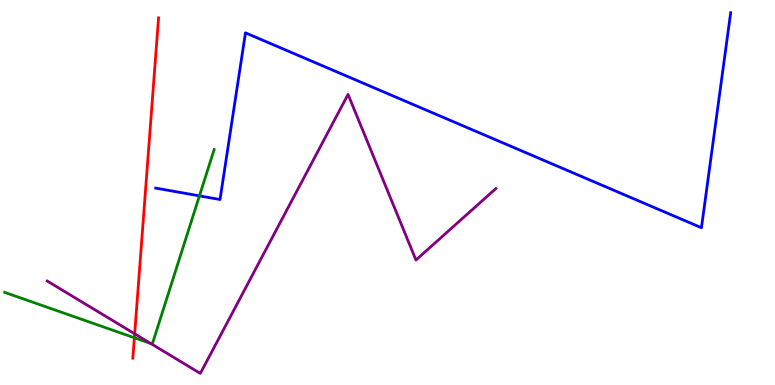[{'lines': ['blue', 'red'], 'intersections': []}, {'lines': ['green', 'red'], 'intersections': [{'x': 1.73, 'y': 1.23}]}, {'lines': ['purple', 'red'], 'intersections': [{'x': 1.74, 'y': 1.33}]}, {'lines': ['blue', 'green'], 'intersections': [{'x': 2.57, 'y': 4.91}]}, {'lines': ['blue', 'purple'], 'intersections': []}, {'lines': ['green', 'purple'], 'intersections': [{'x': 1.95, 'y': 1.08}]}]